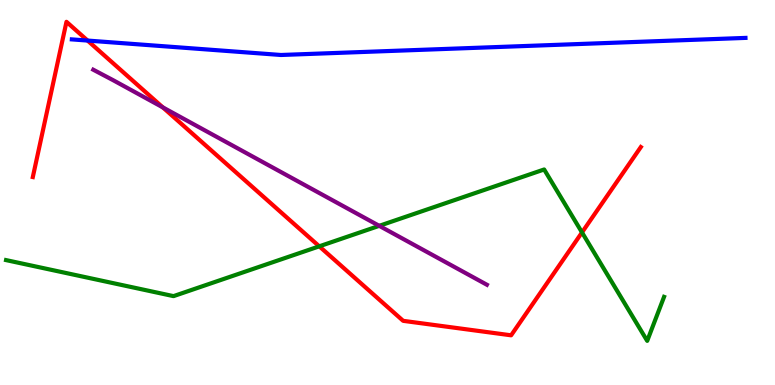[{'lines': ['blue', 'red'], 'intersections': [{'x': 1.13, 'y': 8.95}]}, {'lines': ['green', 'red'], 'intersections': [{'x': 4.12, 'y': 3.6}, {'x': 7.51, 'y': 3.96}]}, {'lines': ['purple', 'red'], 'intersections': [{'x': 2.1, 'y': 7.21}]}, {'lines': ['blue', 'green'], 'intersections': []}, {'lines': ['blue', 'purple'], 'intersections': []}, {'lines': ['green', 'purple'], 'intersections': [{'x': 4.89, 'y': 4.13}]}]